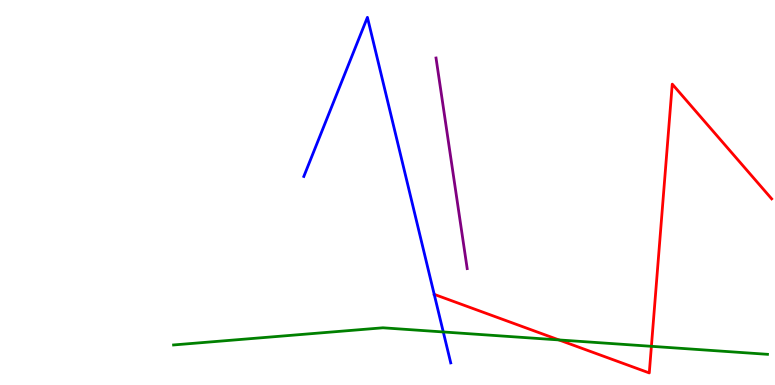[{'lines': ['blue', 'red'], 'intersections': [{'x': 5.6, 'y': 2.35}]}, {'lines': ['green', 'red'], 'intersections': [{'x': 7.21, 'y': 1.17}, {'x': 8.41, 'y': 1.0}]}, {'lines': ['purple', 'red'], 'intersections': []}, {'lines': ['blue', 'green'], 'intersections': [{'x': 5.72, 'y': 1.38}]}, {'lines': ['blue', 'purple'], 'intersections': []}, {'lines': ['green', 'purple'], 'intersections': []}]